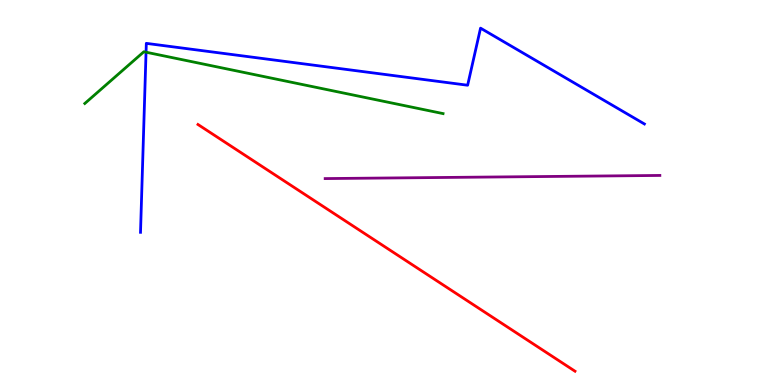[{'lines': ['blue', 'red'], 'intersections': []}, {'lines': ['green', 'red'], 'intersections': []}, {'lines': ['purple', 'red'], 'intersections': []}, {'lines': ['blue', 'green'], 'intersections': [{'x': 1.88, 'y': 8.64}]}, {'lines': ['blue', 'purple'], 'intersections': []}, {'lines': ['green', 'purple'], 'intersections': []}]